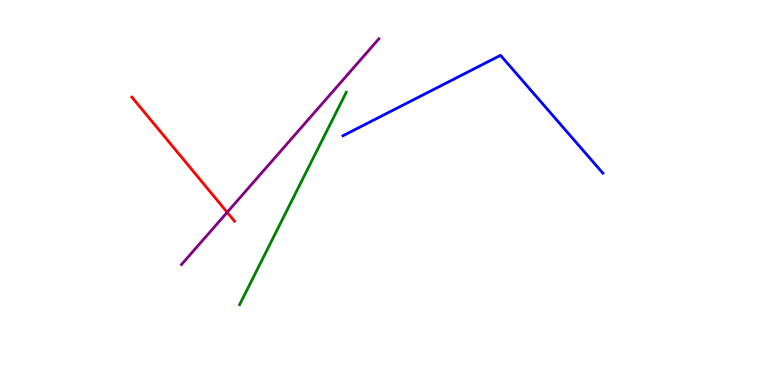[{'lines': ['blue', 'red'], 'intersections': []}, {'lines': ['green', 'red'], 'intersections': []}, {'lines': ['purple', 'red'], 'intersections': [{'x': 2.93, 'y': 4.49}]}, {'lines': ['blue', 'green'], 'intersections': []}, {'lines': ['blue', 'purple'], 'intersections': []}, {'lines': ['green', 'purple'], 'intersections': []}]